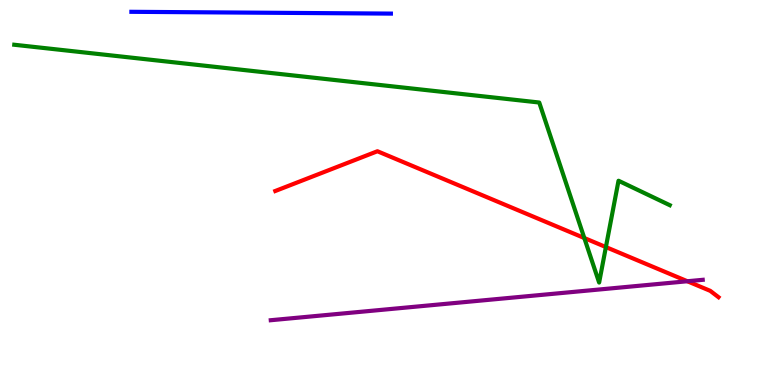[{'lines': ['blue', 'red'], 'intersections': []}, {'lines': ['green', 'red'], 'intersections': [{'x': 7.54, 'y': 3.82}, {'x': 7.82, 'y': 3.58}]}, {'lines': ['purple', 'red'], 'intersections': [{'x': 8.87, 'y': 2.69}]}, {'lines': ['blue', 'green'], 'intersections': []}, {'lines': ['blue', 'purple'], 'intersections': []}, {'lines': ['green', 'purple'], 'intersections': []}]